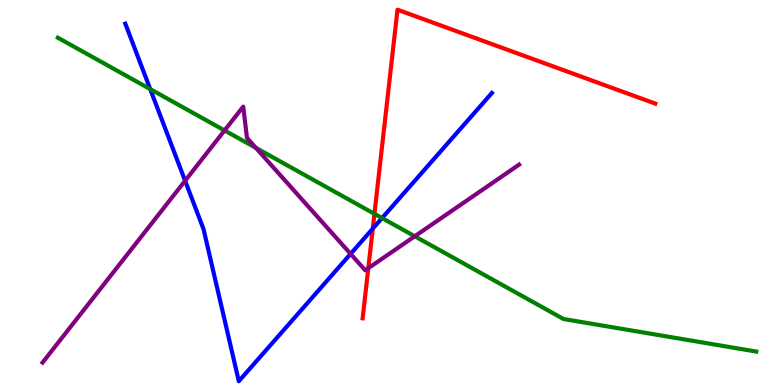[{'lines': ['blue', 'red'], 'intersections': [{'x': 4.81, 'y': 4.06}]}, {'lines': ['green', 'red'], 'intersections': [{'x': 4.83, 'y': 4.45}]}, {'lines': ['purple', 'red'], 'intersections': [{'x': 4.75, 'y': 3.03}]}, {'lines': ['blue', 'green'], 'intersections': [{'x': 1.94, 'y': 7.69}, {'x': 4.93, 'y': 4.34}]}, {'lines': ['blue', 'purple'], 'intersections': [{'x': 2.39, 'y': 5.3}, {'x': 4.52, 'y': 3.41}]}, {'lines': ['green', 'purple'], 'intersections': [{'x': 2.9, 'y': 6.61}, {'x': 3.3, 'y': 6.16}, {'x': 5.35, 'y': 3.86}]}]